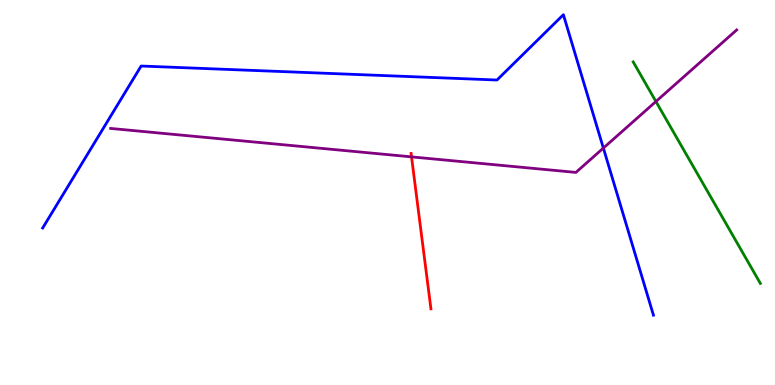[{'lines': ['blue', 'red'], 'intersections': []}, {'lines': ['green', 'red'], 'intersections': []}, {'lines': ['purple', 'red'], 'intersections': [{'x': 5.31, 'y': 5.93}]}, {'lines': ['blue', 'green'], 'intersections': []}, {'lines': ['blue', 'purple'], 'intersections': [{'x': 7.79, 'y': 6.15}]}, {'lines': ['green', 'purple'], 'intersections': [{'x': 8.46, 'y': 7.36}]}]